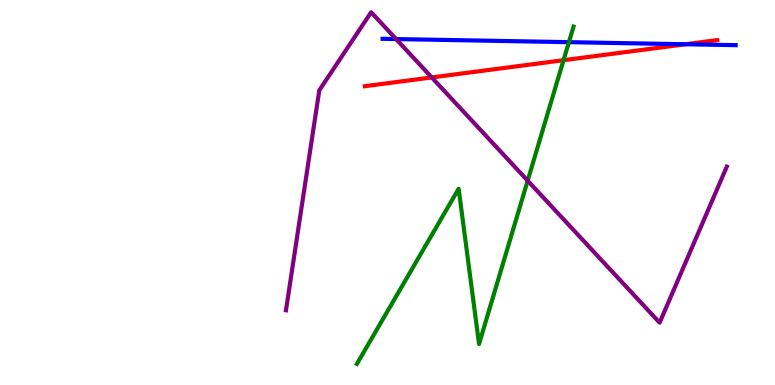[{'lines': ['blue', 'red'], 'intersections': [{'x': 8.84, 'y': 8.85}]}, {'lines': ['green', 'red'], 'intersections': [{'x': 7.27, 'y': 8.44}]}, {'lines': ['purple', 'red'], 'intersections': [{'x': 5.57, 'y': 7.99}]}, {'lines': ['blue', 'green'], 'intersections': [{'x': 7.34, 'y': 8.9}]}, {'lines': ['blue', 'purple'], 'intersections': [{'x': 5.11, 'y': 8.99}]}, {'lines': ['green', 'purple'], 'intersections': [{'x': 6.81, 'y': 5.31}]}]